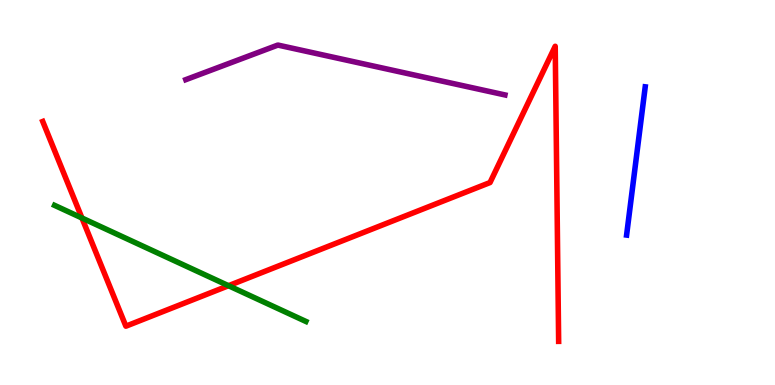[{'lines': ['blue', 'red'], 'intersections': []}, {'lines': ['green', 'red'], 'intersections': [{'x': 1.06, 'y': 4.34}, {'x': 2.95, 'y': 2.58}]}, {'lines': ['purple', 'red'], 'intersections': []}, {'lines': ['blue', 'green'], 'intersections': []}, {'lines': ['blue', 'purple'], 'intersections': []}, {'lines': ['green', 'purple'], 'intersections': []}]